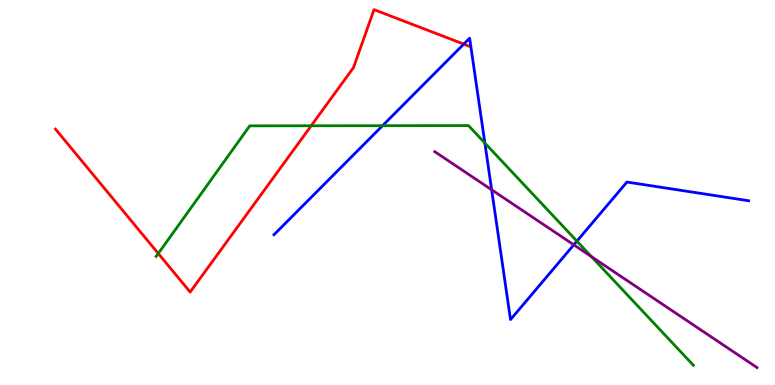[{'lines': ['blue', 'red'], 'intersections': [{'x': 5.98, 'y': 8.85}]}, {'lines': ['green', 'red'], 'intersections': [{'x': 2.04, 'y': 3.42}, {'x': 4.02, 'y': 6.73}]}, {'lines': ['purple', 'red'], 'intersections': []}, {'lines': ['blue', 'green'], 'intersections': [{'x': 4.94, 'y': 6.74}, {'x': 6.26, 'y': 6.29}, {'x': 7.44, 'y': 3.74}]}, {'lines': ['blue', 'purple'], 'intersections': [{'x': 6.34, 'y': 5.07}, {'x': 7.4, 'y': 3.64}]}, {'lines': ['green', 'purple'], 'intersections': [{'x': 7.63, 'y': 3.33}]}]